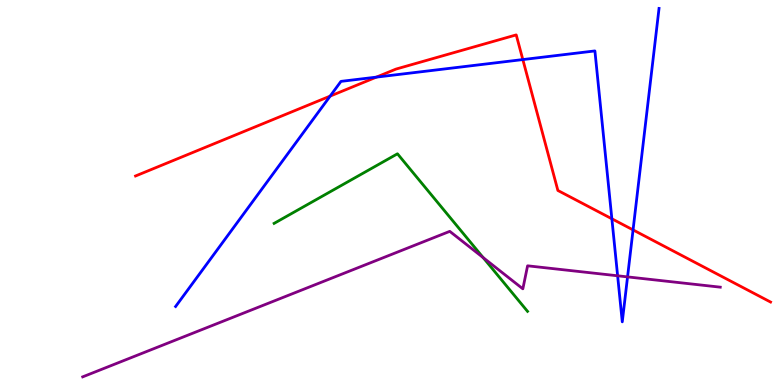[{'lines': ['blue', 'red'], 'intersections': [{'x': 4.26, 'y': 7.5}, {'x': 4.86, 'y': 8.0}, {'x': 6.75, 'y': 8.45}, {'x': 7.9, 'y': 4.32}, {'x': 8.17, 'y': 4.03}]}, {'lines': ['green', 'red'], 'intersections': []}, {'lines': ['purple', 'red'], 'intersections': []}, {'lines': ['blue', 'green'], 'intersections': []}, {'lines': ['blue', 'purple'], 'intersections': [{'x': 7.97, 'y': 2.84}, {'x': 8.1, 'y': 2.81}]}, {'lines': ['green', 'purple'], 'intersections': [{'x': 6.23, 'y': 3.31}]}]